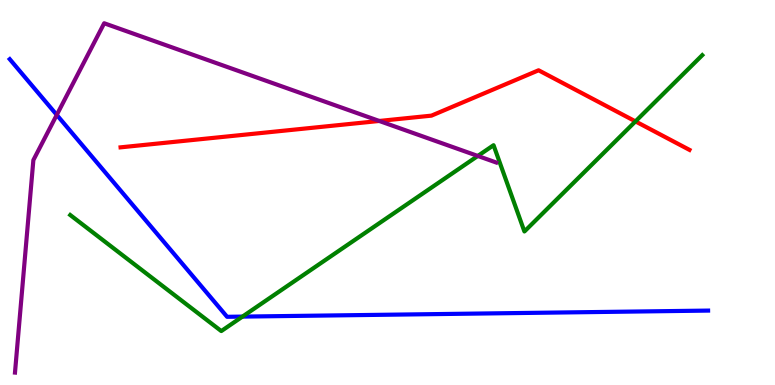[{'lines': ['blue', 'red'], 'intersections': []}, {'lines': ['green', 'red'], 'intersections': [{'x': 8.2, 'y': 6.85}]}, {'lines': ['purple', 'red'], 'intersections': [{'x': 4.89, 'y': 6.86}]}, {'lines': ['blue', 'green'], 'intersections': [{'x': 3.13, 'y': 1.78}]}, {'lines': ['blue', 'purple'], 'intersections': [{'x': 0.732, 'y': 7.02}]}, {'lines': ['green', 'purple'], 'intersections': [{'x': 6.17, 'y': 5.95}]}]